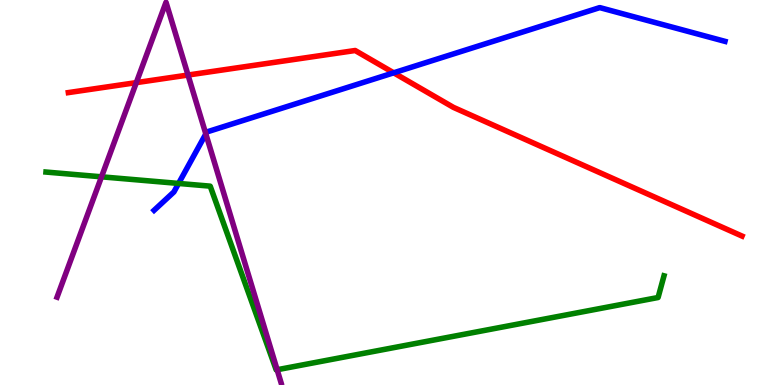[{'lines': ['blue', 'red'], 'intersections': [{'x': 5.08, 'y': 8.11}]}, {'lines': ['green', 'red'], 'intersections': []}, {'lines': ['purple', 'red'], 'intersections': [{'x': 1.76, 'y': 7.85}, {'x': 2.43, 'y': 8.05}]}, {'lines': ['blue', 'green'], 'intersections': [{'x': 2.3, 'y': 5.24}]}, {'lines': ['blue', 'purple'], 'intersections': [{'x': 2.66, 'y': 6.52}]}, {'lines': ['green', 'purple'], 'intersections': [{'x': 1.31, 'y': 5.41}, {'x': 3.58, 'y': 0.396}]}]